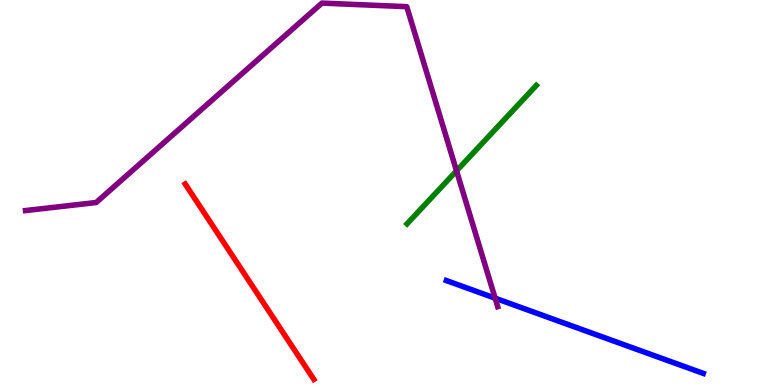[{'lines': ['blue', 'red'], 'intersections': []}, {'lines': ['green', 'red'], 'intersections': []}, {'lines': ['purple', 'red'], 'intersections': []}, {'lines': ['blue', 'green'], 'intersections': []}, {'lines': ['blue', 'purple'], 'intersections': [{'x': 6.39, 'y': 2.26}]}, {'lines': ['green', 'purple'], 'intersections': [{'x': 5.89, 'y': 5.56}]}]